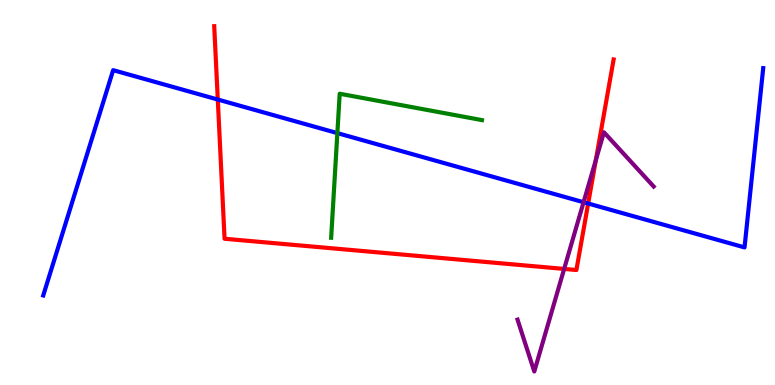[{'lines': ['blue', 'red'], 'intersections': [{'x': 2.81, 'y': 7.41}, {'x': 7.59, 'y': 4.71}]}, {'lines': ['green', 'red'], 'intersections': []}, {'lines': ['purple', 'red'], 'intersections': [{'x': 7.28, 'y': 3.02}, {'x': 7.69, 'y': 5.84}]}, {'lines': ['blue', 'green'], 'intersections': [{'x': 4.35, 'y': 6.54}]}, {'lines': ['blue', 'purple'], 'intersections': [{'x': 7.53, 'y': 4.75}]}, {'lines': ['green', 'purple'], 'intersections': []}]